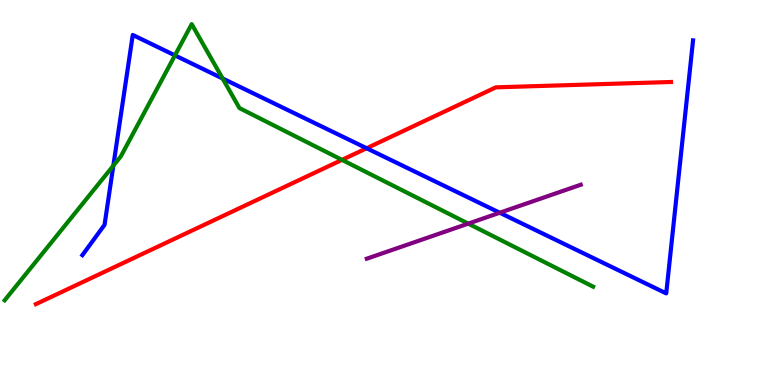[{'lines': ['blue', 'red'], 'intersections': [{'x': 4.73, 'y': 6.15}]}, {'lines': ['green', 'red'], 'intersections': [{'x': 4.41, 'y': 5.85}]}, {'lines': ['purple', 'red'], 'intersections': []}, {'lines': ['blue', 'green'], 'intersections': [{'x': 1.46, 'y': 5.7}, {'x': 2.26, 'y': 8.56}, {'x': 2.87, 'y': 7.96}]}, {'lines': ['blue', 'purple'], 'intersections': [{'x': 6.45, 'y': 4.47}]}, {'lines': ['green', 'purple'], 'intersections': [{'x': 6.04, 'y': 4.19}]}]